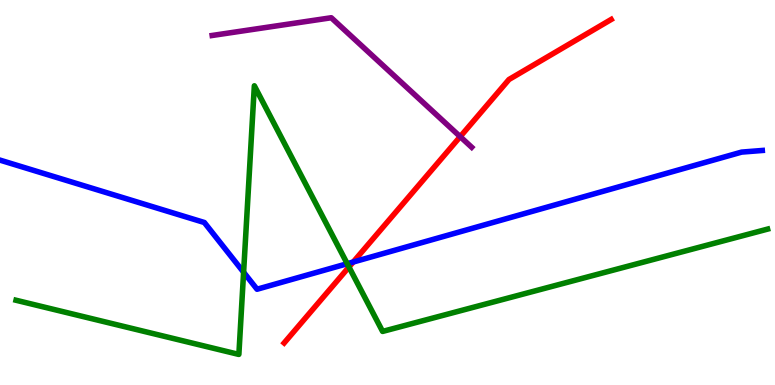[{'lines': ['blue', 'red'], 'intersections': [{'x': 4.56, 'y': 3.19}]}, {'lines': ['green', 'red'], 'intersections': [{'x': 4.5, 'y': 3.06}]}, {'lines': ['purple', 'red'], 'intersections': [{'x': 5.94, 'y': 6.45}]}, {'lines': ['blue', 'green'], 'intersections': [{'x': 3.14, 'y': 2.93}, {'x': 4.48, 'y': 3.15}]}, {'lines': ['blue', 'purple'], 'intersections': []}, {'lines': ['green', 'purple'], 'intersections': []}]